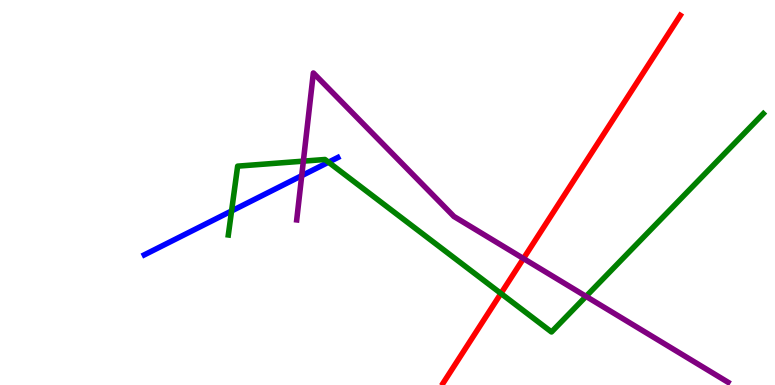[{'lines': ['blue', 'red'], 'intersections': []}, {'lines': ['green', 'red'], 'intersections': [{'x': 6.46, 'y': 2.38}]}, {'lines': ['purple', 'red'], 'intersections': [{'x': 6.75, 'y': 3.28}]}, {'lines': ['blue', 'green'], 'intersections': [{'x': 2.99, 'y': 4.52}, {'x': 4.24, 'y': 5.79}]}, {'lines': ['blue', 'purple'], 'intersections': [{'x': 3.89, 'y': 5.44}]}, {'lines': ['green', 'purple'], 'intersections': [{'x': 3.91, 'y': 5.81}, {'x': 7.56, 'y': 2.3}]}]